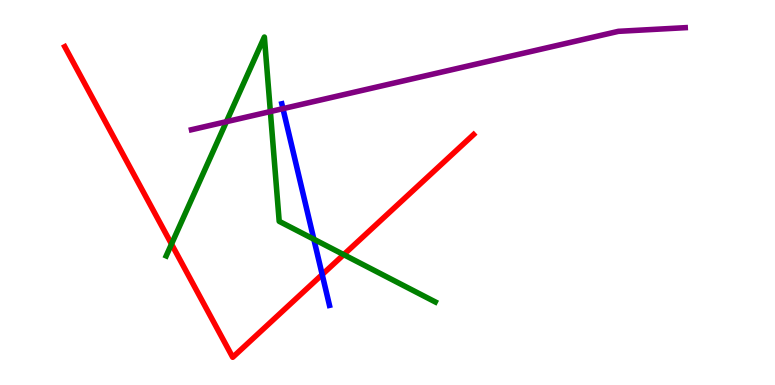[{'lines': ['blue', 'red'], 'intersections': [{'x': 4.16, 'y': 2.87}]}, {'lines': ['green', 'red'], 'intersections': [{'x': 2.21, 'y': 3.66}, {'x': 4.43, 'y': 3.39}]}, {'lines': ['purple', 'red'], 'intersections': []}, {'lines': ['blue', 'green'], 'intersections': [{'x': 4.05, 'y': 3.79}]}, {'lines': ['blue', 'purple'], 'intersections': [{'x': 3.65, 'y': 7.18}]}, {'lines': ['green', 'purple'], 'intersections': [{'x': 2.92, 'y': 6.84}, {'x': 3.49, 'y': 7.1}]}]